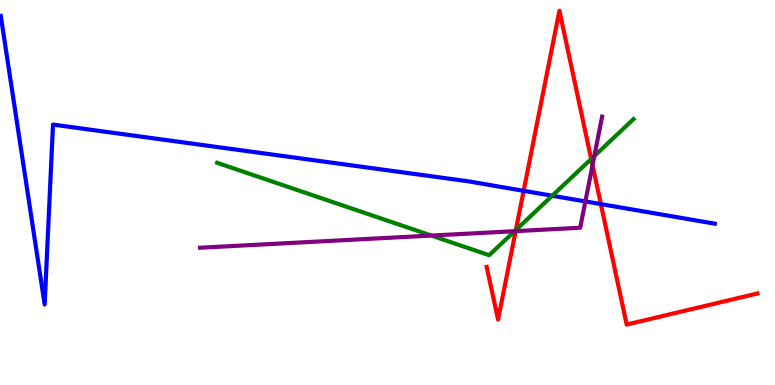[{'lines': ['blue', 'red'], 'intersections': [{'x': 6.76, 'y': 5.04}, {'x': 7.75, 'y': 4.7}]}, {'lines': ['green', 'red'], 'intersections': [{'x': 6.66, 'y': 4.03}, {'x': 7.63, 'y': 5.87}]}, {'lines': ['purple', 'red'], 'intersections': [{'x': 6.65, 'y': 4.0}, {'x': 7.65, 'y': 5.71}]}, {'lines': ['blue', 'green'], 'intersections': [{'x': 7.13, 'y': 4.92}]}, {'lines': ['blue', 'purple'], 'intersections': [{'x': 7.55, 'y': 4.77}]}, {'lines': ['green', 'purple'], 'intersections': [{'x': 5.57, 'y': 3.88}, {'x': 6.64, 'y': 4.0}, {'x': 7.67, 'y': 5.95}]}]